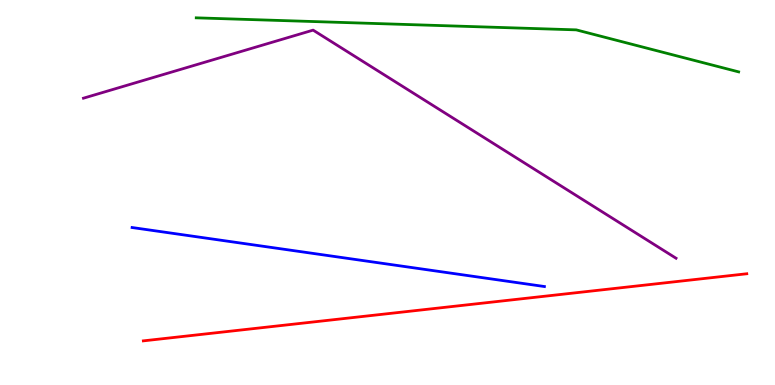[{'lines': ['blue', 'red'], 'intersections': []}, {'lines': ['green', 'red'], 'intersections': []}, {'lines': ['purple', 'red'], 'intersections': []}, {'lines': ['blue', 'green'], 'intersections': []}, {'lines': ['blue', 'purple'], 'intersections': []}, {'lines': ['green', 'purple'], 'intersections': []}]